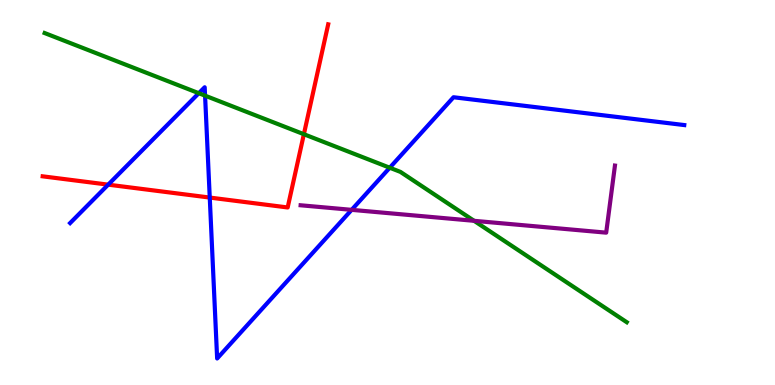[{'lines': ['blue', 'red'], 'intersections': [{'x': 1.4, 'y': 5.2}, {'x': 2.71, 'y': 4.87}]}, {'lines': ['green', 'red'], 'intersections': [{'x': 3.92, 'y': 6.51}]}, {'lines': ['purple', 'red'], 'intersections': []}, {'lines': ['blue', 'green'], 'intersections': [{'x': 2.57, 'y': 7.58}, {'x': 2.65, 'y': 7.52}, {'x': 5.03, 'y': 5.64}]}, {'lines': ['blue', 'purple'], 'intersections': [{'x': 4.54, 'y': 4.55}]}, {'lines': ['green', 'purple'], 'intersections': [{'x': 6.12, 'y': 4.26}]}]